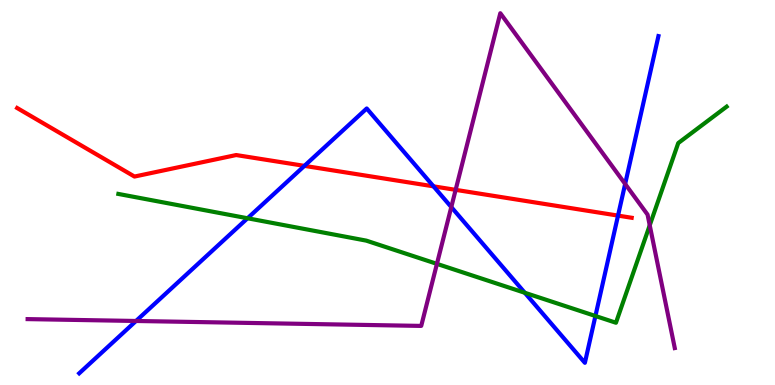[{'lines': ['blue', 'red'], 'intersections': [{'x': 3.93, 'y': 5.69}, {'x': 5.59, 'y': 5.16}, {'x': 7.97, 'y': 4.4}]}, {'lines': ['green', 'red'], 'intersections': []}, {'lines': ['purple', 'red'], 'intersections': [{'x': 5.88, 'y': 5.07}]}, {'lines': ['blue', 'green'], 'intersections': [{'x': 3.19, 'y': 4.33}, {'x': 6.77, 'y': 2.4}, {'x': 7.68, 'y': 1.79}]}, {'lines': ['blue', 'purple'], 'intersections': [{'x': 1.76, 'y': 1.66}, {'x': 5.82, 'y': 4.62}, {'x': 8.07, 'y': 5.22}]}, {'lines': ['green', 'purple'], 'intersections': [{'x': 5.64, 'y': 3.15}, {'x': 8.38, 'y': 4.15}]}]